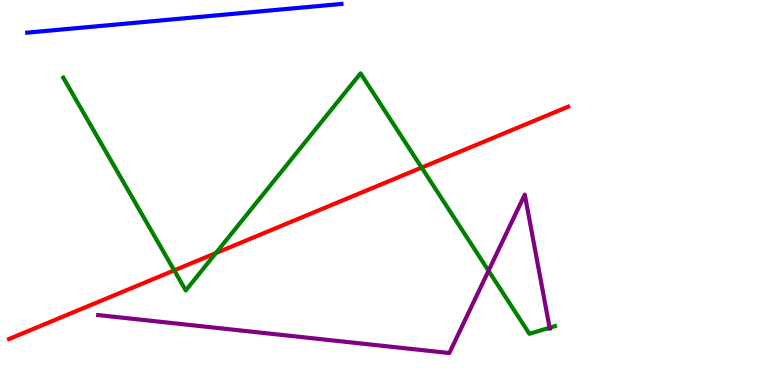[{'lines': ['blue', 'red'], 'intersections': []}, {'lines': ['green', 'red'], 'intersections': [{'x': 2.25, 'y': 2.98}, {'x': 2.79, 'y': 3.43}, {'x': 5.44, 'y': 5.65}]}, {'lines': ['purple', 'red'], 'intersections': []}, {'lines': ['blue', 'green'], 'intersections': []}, {'lines': ['blue', 'purple'], 'intersections': []}, {'lines': ['green', 'purple'], 'intersections': [{'x': 6.3, 'y': 2.97}, {'x': 7.09, 'y': 1.49}]}]